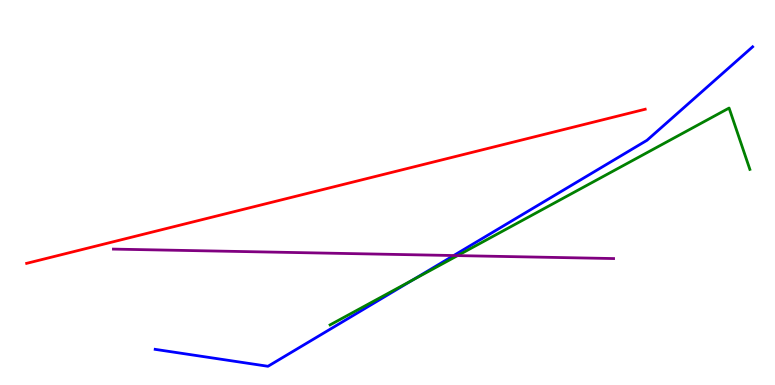[{'lines': ['blue', 'red'], 'intersections': []}, {'lines': ['green', 'red'], 'intersections': []}, {'lines': ['purple', 'red'], 'intersections': []}, {'lines': ['blue', 'green'], 'intersections': [{'x': 5.32, 'y': 2.73}]}, {'lines': ['blue', 'purple'], 'intersections': [{'x': 5.85, 'y': 3.36}]}, {'lines': ['green', 'purple'], 'intersections': [{'x': 5.9, 'y': 3.36}]}]